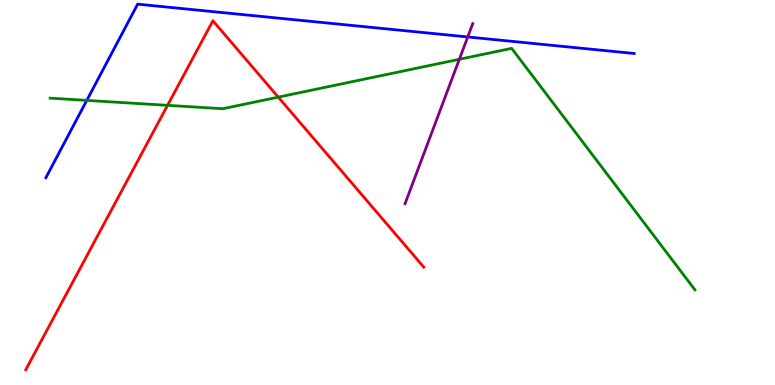[{'lines': ['blue', 'red'], 'intersections': []}, {'lines': ['green', 'red'], 'intersections': [{'x': 2.16, 'y': 7.26}, {'x': 3.59, 'y': 7.48}]}, {'lines': ['purple', 'red'], 'intersections': []}, {'lines': ['blue', 'green'], 'intersections': [{'x': 1.12, 'y': 7.39}]}, {'lines': ['blue', 'purple'], 'intersections': [{'x': 6.04, 'y': 9.04}]}, {'lines': ['green', 'purple'], 'intersections': [{'x': 5.93, 'y': 8.46}]}]